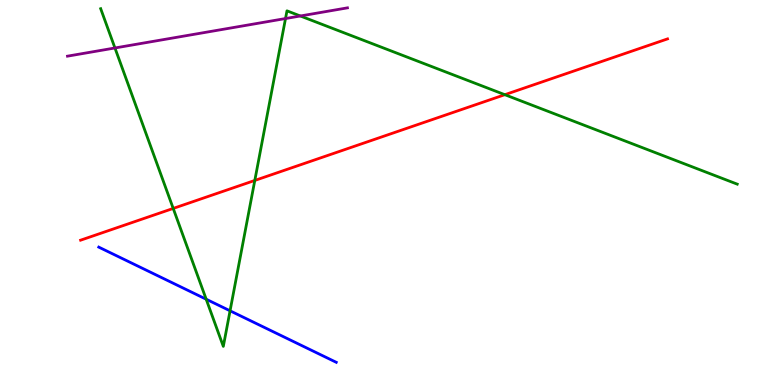[{'lines': ['blue', 'red'], 'intersections': []}, {'lines': ['green', 'red'], 'intersections': [{'x': 2.24, 'y': 4.59}, {'x': 3.29, 'y': 5.31}, {'x': 6.51, 'y': 7.54}]}, {'lines': ['purple', 'red'], 'intersections': []}, {'lines': ['blue', 'green'], 'intersections': [{'x': 2.66, 'y': 2.23}, {'x': 2.97, 'y': 1.93}]}, {'lines': ['blue', 'purple'], 'intersections': []}, {'lines': ['green', 'purple'], 'intersections': [{'x': 1.48, 'y': 8.75}, {'x': 3.68, 'y': 9.52}, {'x': 3.88, 'y': 9.58}]}]